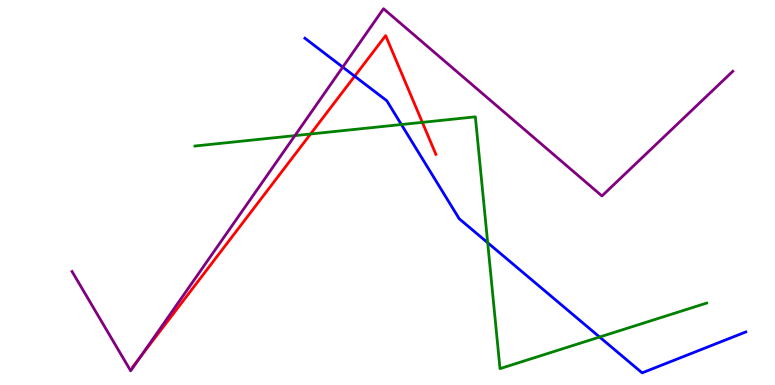[{'lines': ['blue', 'red'], 'intersections': [{'x': 4.58, 'y': 8.02}]}, {'lines': ['green', 'red'], 'intersections': [{'x': 4.01, 'y': 6.52}, {'x': 5.45, 'y': 6.82}]}, {'lines': ['purple', 'red'], 'intersections': [{'x': 1.82, 'y': 0.742}]}, {'lines': ['blue', 'green'], 'intersections': [{'x': 5.18, 'y': 6.77}, {'x': 6.29, 'y': 3.7}, {'x': 7.74, 'y': 1.25}]}, {'lines': ['blue', 'purple'], 'intersections': [{'x': 4.42, 'y': 8.26}]}, {'lines': ['green', 'purple'], 'intersections': [{'x': 3.81, 'y': 6.48}]}]